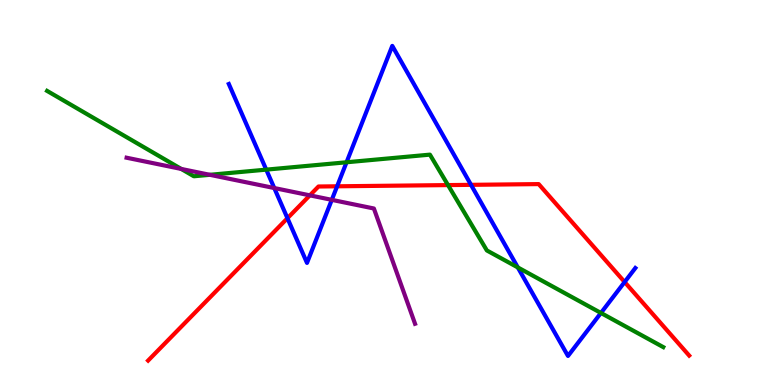[{'lines': ['blue', 'red'], 'intersections': [{'x': 3.71, 'y': 4.33}, {'x': 4.35, 'y': 5.16}, {'x': 6.08, 'y': 5.2}, {'x': 8.06, 'y': 2.67}]}, {'lines': ['green', 'red'], 'intersections': [{'x': 5.78, 'y': 5.19}]}, {'lines': ['purple', 'red'], 'intersections': [{'x': 4.0, 'y': 4.93}]}, {'lines': ['blue', 'green'], 'intersections': [{'x': 3.44, 'y': 5.59}, {'x': 4.47, 'y': 5.78}, {'x': 6.68, 'y': 3.05}, {'x': 7.75, 'y': 1.87}]}, {'lines': ['blue', 'purple'], 'intersections': [{'x': 3.54, 'y': 5.12}, {'x': 4.28, 'y': 4.81}]}, {'lines': ['green', 'purple'], 'intersections': [{'x': 2.34, 'y': 5.61}, {'x': 2.71, 'y': 5.46}]}]